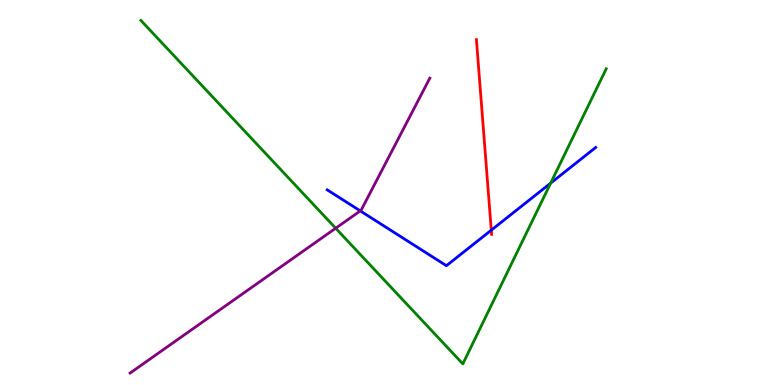[{'lines': ['blue', 'red'], 'intersections': [{'x': 6.34, 'y': 4.02}]}, {'lines': ['green', 'red'], 'intersections': []}, {'lines': ['purple', 'red'], 'intersections': []}, {'lines': ['blue', 'green'], 'intersections': [{'x': 7.11, 'y': 5.24}]}, {'lines': ['blue', 'purple'], 'intersections': [{'x': 4.65, 'y': 4.52}]}, {'lines': ['green', 'purple'], 'intersections': [{'x': 4.33, 'y': 4.07}]}]